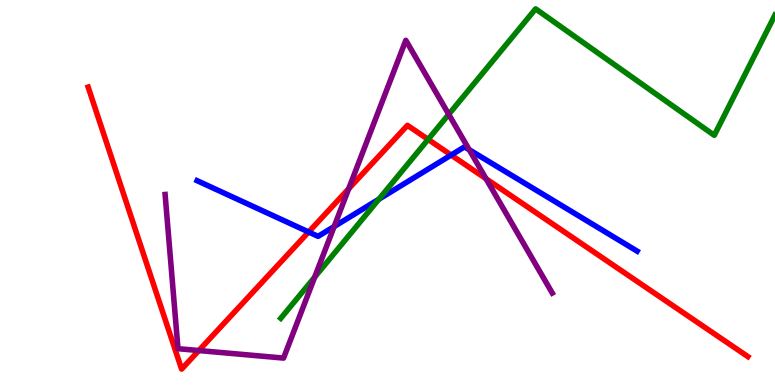[{'lines': ['blue', 'red'], 'intersections': [{'x': 3.98, 'y': 3.97}, {'x': 5.82, 'y': 5.97}]}, {'lines': ['green', 'red'], 'intersections': [{'x': 5.52, 'y': 6.38}]}, {'lines': ['purple', 'red'], 'intersections': [{'x': 2.57, 'y': 0.895}, {'x': 4.5, 'y': 5.1}, {'x': 6.27, 'y': 5.36}]}, {'lines': ['blue', 'green'], 'intersections': [{'x': 4.89, 'y': 4.83}]}, {'lines': ['blue', 'purple'], 'intersections': [{'x': 4.31, 'y': 4.12}, {'x': 6.05, 'y': 6.11}]}, {'lines': ['green', 'purple'], 'intersections': [{'x': 4.06, 'y': 2.8}, {'x': 5.79, 'y': 7.03}]}]